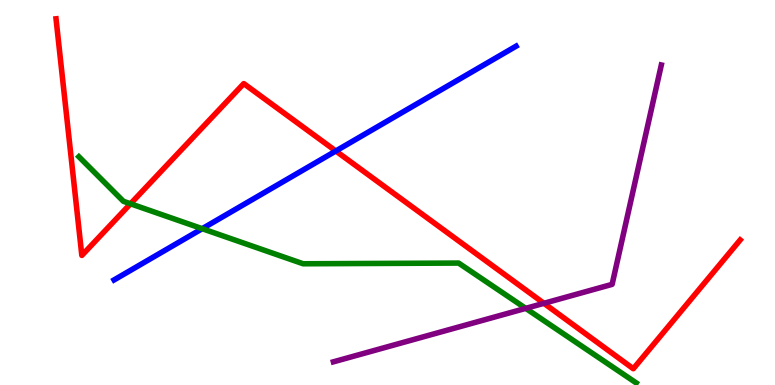[{'lines': ['blue', 'red'], 'intersections': [{'x': 4.33, 'y': 6.08}]}, {'lines': ['green', 'red'], 'intersections': [{'x': 1.68, 'y': 4.71}]}, {'lines': ['purple', 'red'], 'intersections': [{'x': 7.02, 'y': 2.12}]}, {'lines': ['blue', 'green'], 'intersections': [{'x': 2.61, 'y': 4.06}]}, {'lines': ['blue', 'purple'], 'intersections': []}, {'lines': ['green', 'purple'], 'intersections': [{'x': 6.78, 'y': 1.99}]}]